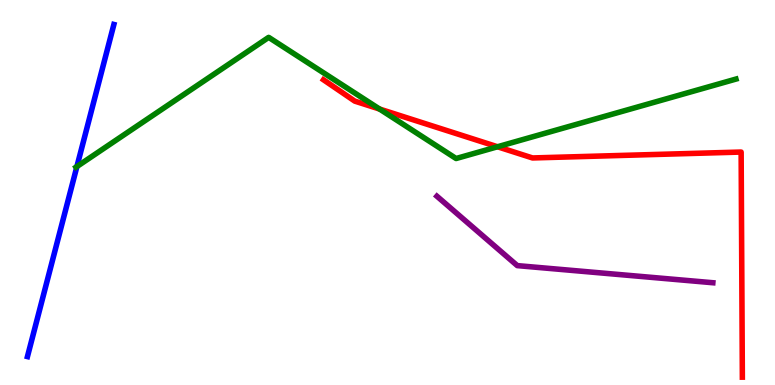[{'lines': ['blue', 'red'], 'intersections': []}, {'lines': ['green', 'red'], 'intersections': [{'x': 4.9, 'y': 7.17}, {'x': 6.42, 'y': 6.19}]}, {'lines': ['purple', 'red'], 'intersections': []}, {'lines': ['blue', 'green'], 'intersections': [{'x': 0.992, 'y': 5.67}]}, {'lines': ['blue', 'purple'], 'intersections': []}, {'lines': ['green', 'purple'], 'intersections': []}]